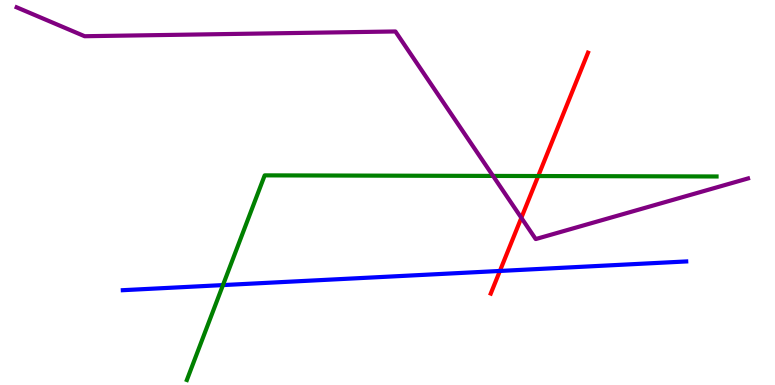[{'lines': ['blue', 'red'], 'intersections': [{'x': 6.45, 'y': 2.96}]}, {'lines': ['green', 'red'], 'intersections': [{'x': 6.94, 'y': 5.43}]}, {'lines': ['purple', 'red'], 'intersections': [{'x': 6.73, 'y': 4.34}]}, {'lines': ['blue', 'green'], 'intersections': [{'x': 2.88, 'y': 2.6}]}, {'lines': ['blue', 'purple'], 'intersections': []}, {'lines': ['green', 'purple'], 'intersections': [{'x': 6.36, 'y': 5.43}]}]